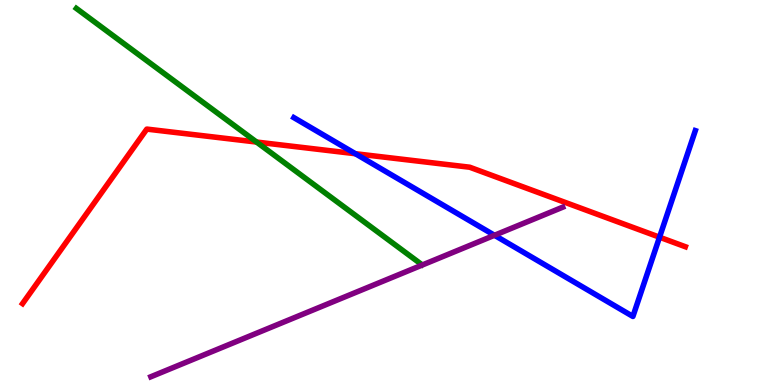[{'lines': ['blue', 'red'], 'intersections': [{'x': 4.59, 'y': 6.01}, {'x': 8.51, 'y': 3.84}]}, {'lines': ['green', 'red'], 'intersections': [{'x': 3.31, 'y': 6.31}]}, {'lines': ['purple', 'red'], 'intersections': []}, {'lines': ['blue', 'green'], 'intersections': []}, {'lines': ['blue', 'purple'], 'intersections': [{'x': 6.38, 'y': 3.89}]}, {'lines': ['green', 'purple'], 'intersections': []}]